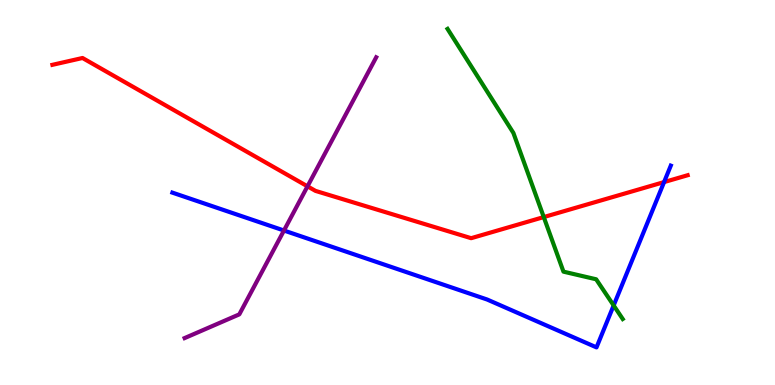[{'lines': ['blue', 'red'], 'intersections': [{'x': 8.57, 'y': 5.27}]}, {'lines': ['green', 'red'], 'intersections': [{'x': 7.02, 'y': 4.36}]}, {'lines': ['purple', 'red'], 'intersections': [{'x': 3.97, 'y': 5.16}]}, {'lines': ['blue', 'green'], 'intersections': [{'x': 7.92, 'y': 2.07}]}, {'lines': ['blue', 'purple'], 'intersections': [{'x': 3.66, 'y': 4.01}]}, {'lines': ['green', 'purple'], 'intersections': []}]